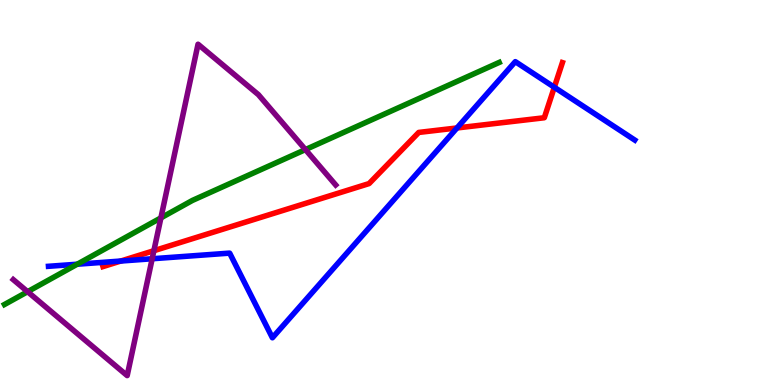[{'lines': ['blue', 'red'], 'intersections': [{'x': 1.56, 'y': 3.22}, {'x': 5.9, 'y': 6.68}, {'x': 7.15, 'y': 7.73}]}, {'lines': ['green', 'red'], 'intersections': []}, {'lines': ['purple', 'red'], 'intersections': [{'x': 1.99, 'y': 3.49}]}, {'lines': ['blue', 'green'], 'intersections': [{'x': 0.996, 'y': 3.14}]}, {'lines': ['blue', 'purple'], 'intersections': [{'x': 1.96, 'y': 3.28}]}, {'lines': ['green', 'purple'], 'intersections': [{'x': 0.356, 'y': 2.42}, {'x': 2.08, 'y': 4.34}, {'x': 3.94, 'y': 6.11}]}]